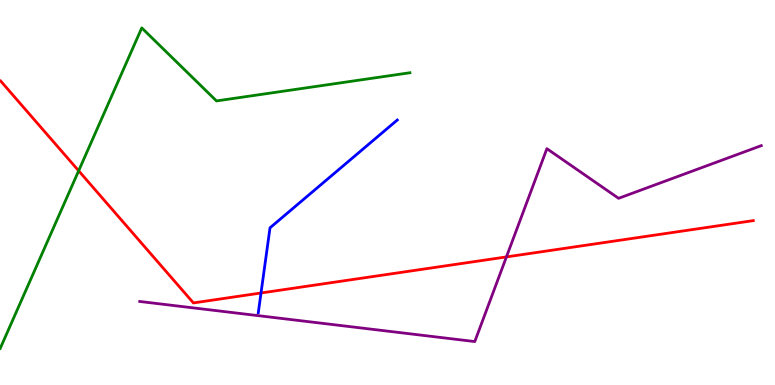[{'lines': ['blue', 'red'], 'intersections': [{'x': 3.37, 'y': 2.39}]}, {'lines': ['green', 'red'], 'intersections': [{'x': 1.01, 'y': 5.56}]}, {'lines': ['purple', 'red'], 'intersections': [{'x': 6.53, 'y': 3.33}]}, {'lines': ['blue', 'green'], 'intersections': []}, {'lines': ['blue', 'purple'], 'intersections': []}, {'lines': ['green', 'purple'], 'intersections': []}]